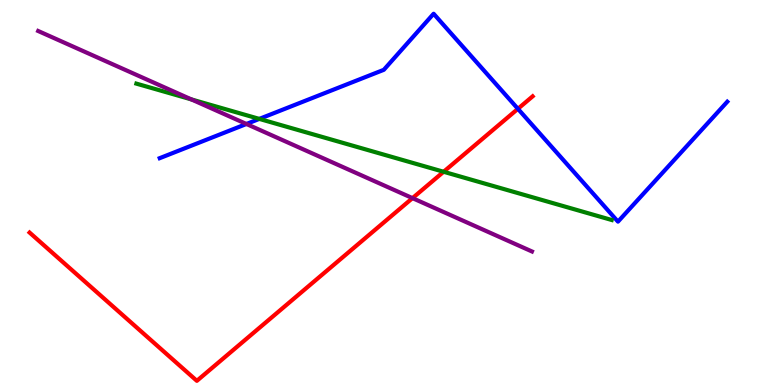[{'lines': ['blue', 'red'], 'intersections': [{'x': 6.68, 'y': 7.17}]}, {'lines': ['green', 'red'], 'intersections': [{'x': 5.72, 'y': 5.54}]}, {'lines': ['purple', 'red'], 'intersections': [{'x': 5.32, 'y': 4.85}]}, {'lines': ['blue', 'green'], 'intersections': [{'x': 3.35, 'y': 6.91}]}, {'lines': ['blue', 'purple'], 'intersections': [{'x': 3.18, 'y': 6.78}]}, {'lines': ['green', 'purple'], 'intersections': [{'x': 2.47, 'y': 7.42}]}]